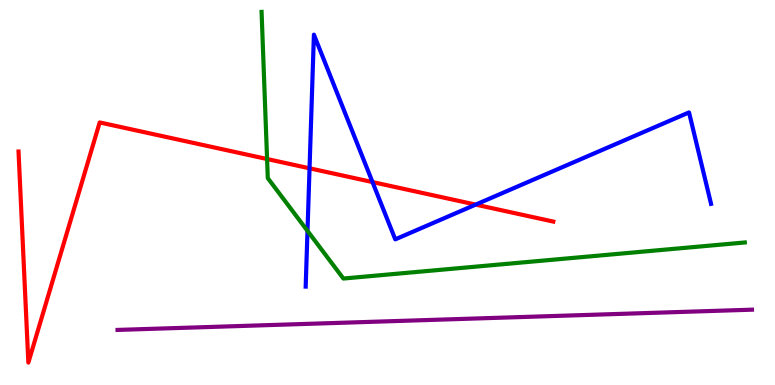[{'lines': ['blue', 'red'], 'intersections': [{'x': 3.99, 'y': 5.63}, {'x': 4.81, 'y': 5.27}, {'x': 6.14, 'y': 4.69}]}, {'lines': ['green', 'red'], 'intersections': [{'x': 3.45, 'y': 5.87}]}, {'lines': ['purple', 'red'], 'intersections': []}, {'lines': ['blue', 'green'], 'intersections': [{'x': 3.97, 'y': 4.0}]}, {'lines': ['blue', 'purple'], 'intersections': []}, {'lines': ['green', 'purple'], 'intersections': []}]